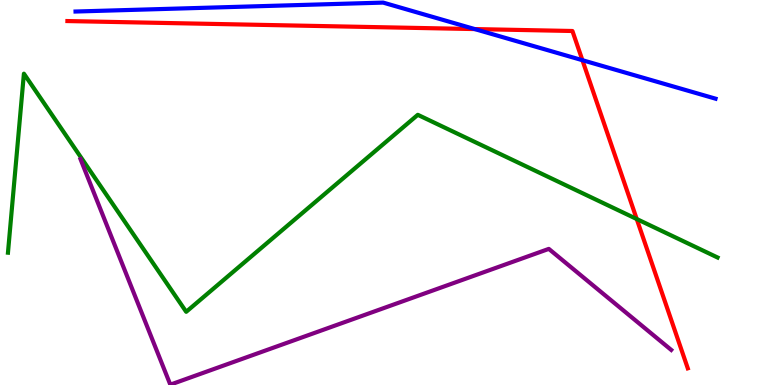[{'lines': ['blue', 'red'], 'intersections': [{'x': 6.13, 'y': 9.24}, {'x': 7.52, 'y': 8.44}]}, {'lines': ['green', 'red'], 'intersections': [{'x': 8.22, 'y': 4.31}]}, {'lines': ['purple', 'red'], 'intersections': []}, {'lines': ['blue', 'green'], 'intersections': []}, {'lines': ['blue', 'purple'], 'intersections': []}, {'lines': ['green', 'purple'], 'intersections': []}]